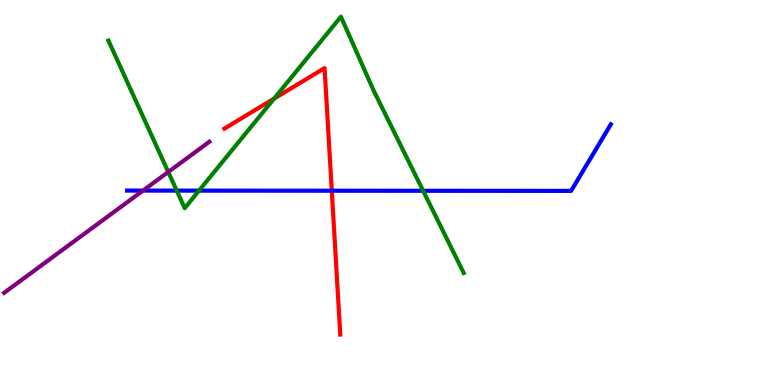[{'lines': ['blue', 'red'], 'intersections': [{'x': 4.28, 'y': 5.05}]}, {'lines': ['green', 'red'], 'intersections': [{'x': 3.54, 'y': 7.44}]}, {'lines': ['purple', 'red'], 'intersections': []}, {'lines': ['blue', 'green'], 'intersections': [{'x': 2.28, 'y': 5.05}, {'x': 2.57, 'y': 5.05}, {'x': 5.46, 'y': 5.04}]}, {'lines': ['blue', 'purple'], 'intersections': [{'x': 1.85, 'y': 5.05}]}, {'lines': ['green', 'purple'], 'intersections': [{'x': 2.17, 'y': 5.53}]}]